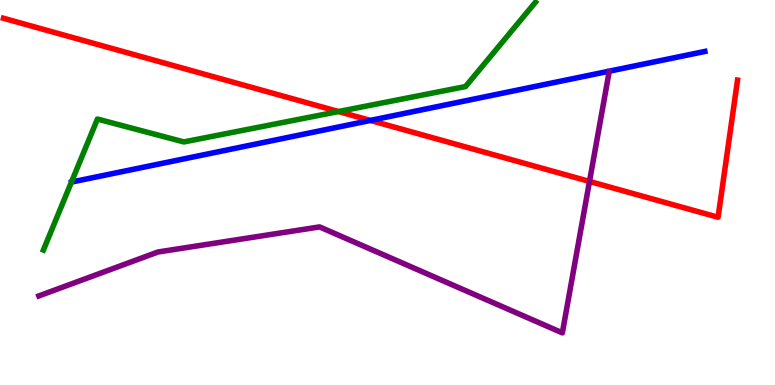[{'lines': ['blue', 'red'], 'intersections': [{'x': 4.78, 'y': 6.87}]}, {'lines': ['green', 'red'], 'intersections': [{'x': 4.37, 'y': 7.1}]}, {'lines': ['purple', 'red'], 'intersections': [{'x': 7.61, 'y': 5.29}]}, {'lines': ['blue', 'green'], 'intersections': []}, {'lines': ['blue', 'purple'], 'intersections': []}, {'lines': ['green', 'purple'], 'intersections': []}]